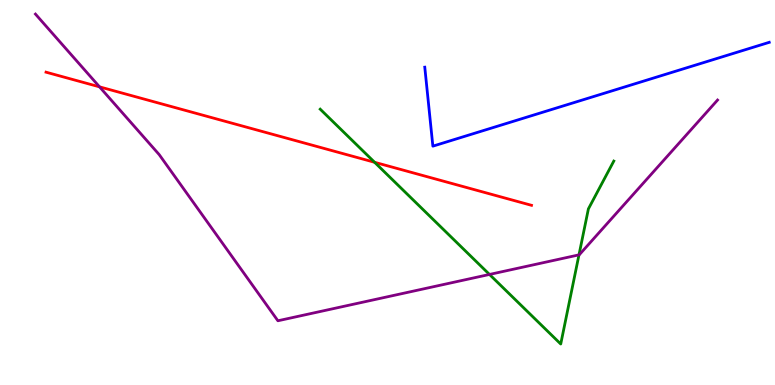[{'lines': ['blue', 'red'], 'intersections': []}, {'lines': ['green', 'red'], 'intersections': [{'x': 4.83, 'y': 5.78}]}, {'lines': ['purple', 'red'], 'intersections': [{'x': 1.28, 'y': 7.74}]}, {'lines': ['blue', 'green'], 'intersections': []}, {'lines': ['blue', 'purple'], 'intersections': []}, {'lines': ['green', 'purple'], 'intersections': [{'x': 6.32, 'y': 2.87}, {'x': 7.47, 'y': 3.38}]}]